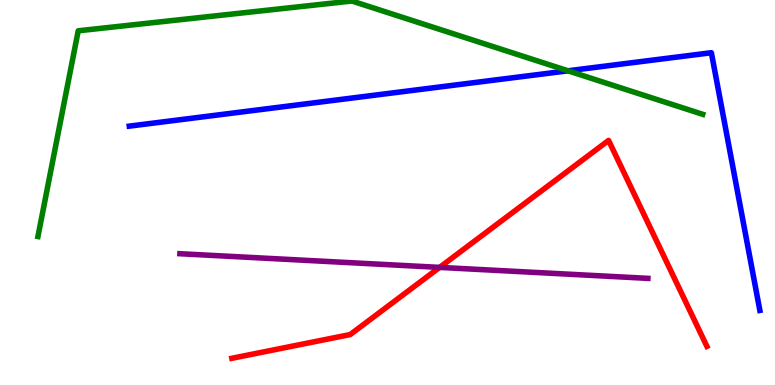[{'lines': ['blue', 'red'], 'intersections': []}, {'lines': ['green', 'red'], 'intersections': []}, {'lines': ['purple', 'red'], 'intersections': [{'x': 5.67, 'y': 3.05}]}, {'lines': ['blue', 'green'], 'intersections': [{'x': 7.33, 'y': 8.16}]}, {'lines': ['blue', 'purple'], 'intersections': []}, {'lines': ['green', 'purple'], 'intersections': []}]